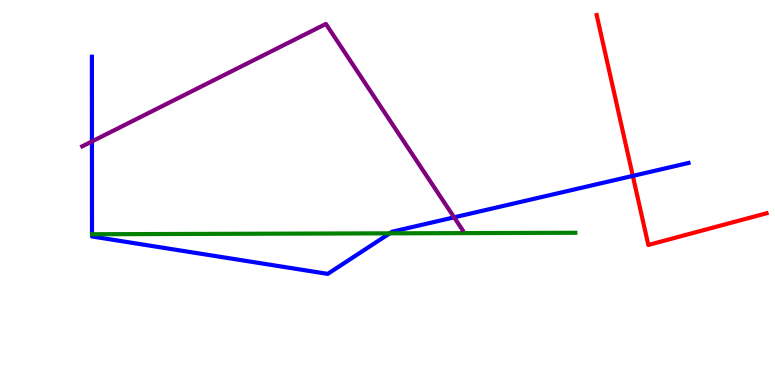[{'lines': ['blue', 'red'], 'intersections': [{'x': 8.17, 'y': 5.43}]}, {'lines': ['green', 'red'], 'intersections': []}, {'lines': ['purple', 'red'], 'intersections': []}, {'lines': ['blue', 'green'], 'intersections': [{'x': 5.03, 'y': 3.94}]}, {'lines': ['blue', 'purple'], 'intersections': [{'x': 1.19, 'y': 6.33}, {'x': 5.86, 'y': 4.35}]}, {'lines': ['green', 'purple'], 'intersections': []}]